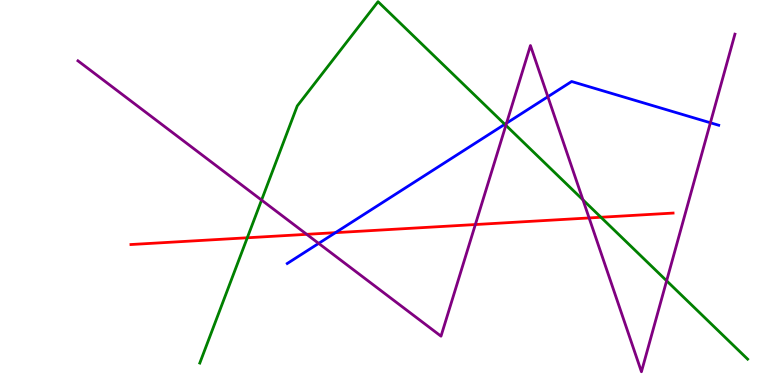[{'lines': ['blue', 'red'], 'intersections': [{'x': 4.33, 'y': 3.96}]}, {'lines': ['green', 'red'], 'intersections': [{'x': 3.19, 'y': 3.82}, {'x': 7.75, 'y': 4.36}]}, {'lines': ['purple', 'red'], 'intersections': [{'x': 3.96, 'y': 3.91}, {'x': 6.13, 'y': 4.17}, {'x': 7.6, 'y': 4.34}]}, {'lines': ['blue', 'green'], 'intersections': [{'x': 6.51, 'y': 6.77}]}, {'lines': ['blue', 'purple'], 'intersections': [{'x': 4.11, 'y': 3.68}, {'x': 6.54, 'y': 6.8}, {'x': 7.07, 'y': 7.49}, {'x': 9.17, 'y': 6.81}]}, {'lines': ['green', 'purple'], 'intersections': [{'x': 3.38, 'y': 4.8}, {'x': 6.53, 'y': 6.74}, {'x': 7.52, 'y': 4.81}, {'x': 8.6, 'y': 2.71}]}]